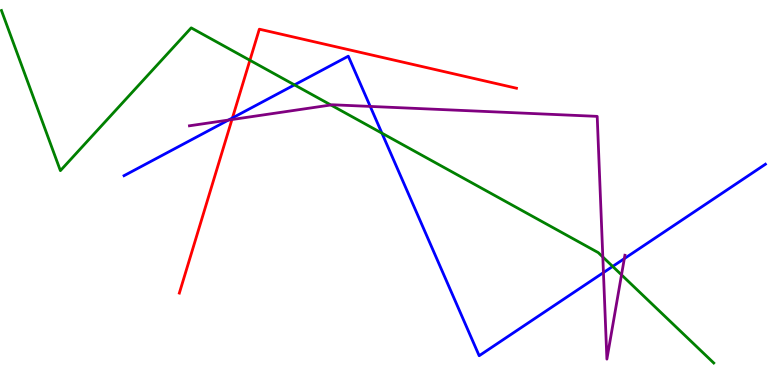[{'lines': ['blue', 'red'], 'intersections': [{'x': 3.0, 'y': 6.94}]}, {'lines': ['green', 'red'], 'intersections': [{'x': 3.22, 'y': 8.43}]}, {'lines': ['purple', 'red'], 'intersections': [{'x': 2.99, 'y': 6.9}]}, {'lines': ['blue', 'green'], 'intersections': [{'x': 3.8, 'y': 7.8}, {'x': 4.93, 'y': 6.54}, {'x': 7.91, 'y': 3.08}]}, {'lines': ['blue', 'purple'], 'intersections': [{'x': 2.95, 'y': 6.88}, {'x': 4.78, 'y': 7.24}, {'x': 7.79, 'y': 2.92}, {'x': 8.06, 'y': 3.28}]}, {'lines': ['green', 'purple'], 'intersections': [{'x': 4.27, 'y': 7.27}, {'x': 7.78, 'y': 3.32}, {'x': 8.02, 'y': 2.86}]}]